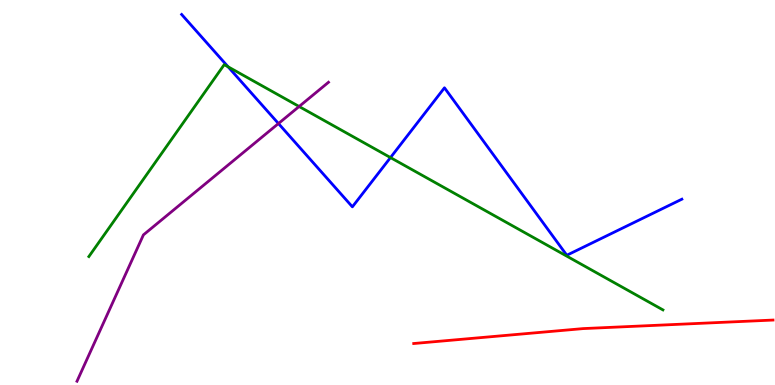[{'lines': ['blue', 'red'], 'intersections': []}, {'lines': ['green', 'red'], 'intersections': []}, {'lines': ['purple', 'red'], 'intersections': []}, {'lines': ['blue', 'green'], 'intersections': [{'x': 2.94, 'y': 8.27}, {'x': 5.04, 'y': 5.91}]}, {'lines': ['blue', 'purple'], 'intersections': [{'x': 3.59, 'y': 6.79}]}, {'lines': ['green', 'purple'], 'intersections': [{'x': 3.86, 'y': 7.23}]}]